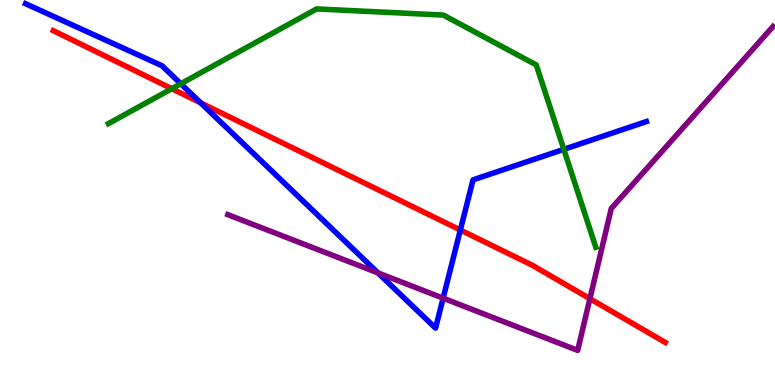[{'lines': ['blue', 'red'], 'intersections': [{'x': 2.59, 'y': 7.33}, {'x': 5.94, 'y': 4.03}]}, {'lines': ['green', 'red'], 'intersections': [{'x': 2.22, 'y': 7.7}]}, {'lines': ['purple', 'red'], 'intersections': [{'x': 7.61, 'y': 2.24}]}, {'lines': ['blue', 'green'], 'intersections': [{'x': 2.33, 'y': 7.82}, {'x': 7.28, 'y': 6.12}]}, {'lines': ['blue', 'purple'], 'intersections': [{'x': 4.88, 'y': 2.91}, {'x': 5.72, 'y': 2.26}]}, {'lines': ['green', 'purple'], 'intersections': []}]